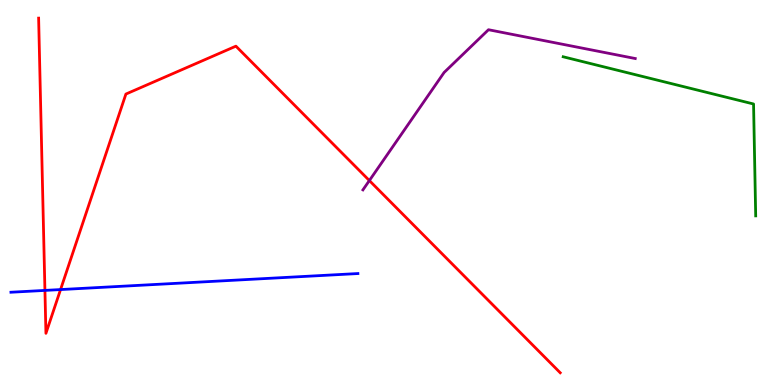[{'lines': ['blue', 'red'], 'intersections': [{'x': 0.58, 'y': 2.46}, {'x': 0.781, 'y': 2.48}]}, {'lines': ['green', 'red'], 'intersections': []}, {'lines': ['purple', 'red'], 'intersections': [{'x': 4.77, 'y': 5.31}]}, {'lines': ['blue', 'green'], 'intersections': []}, {'lines': ['blue', 'purple'], 'intersections': []}, {'lines': ['green', 'purple'], 'intersections': []}]